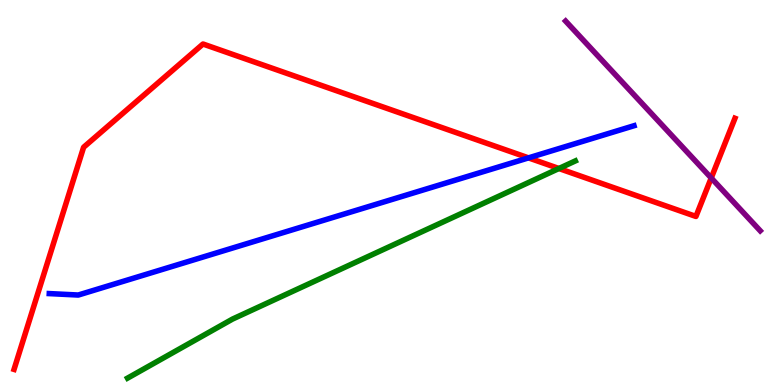[{'lines': ['blue', 'red'], 'intersections': [{'x': 6.82, 'y': 5.9}]}, {'lines': ['green', 'red'], 'intersections': [{'x': 7.21, 'y': 5.62}]}, {'lines': ['purple', 'red'], 'intersections': [{'x': 9.18, 'y': 5.38}]}, {'lines': ['blue', 'green'], 'intersections': []}, {'lines': ['blue', 'purple'], 'intersections': []}, {'lines': ['green', 'purple'], 'intersections': []}]